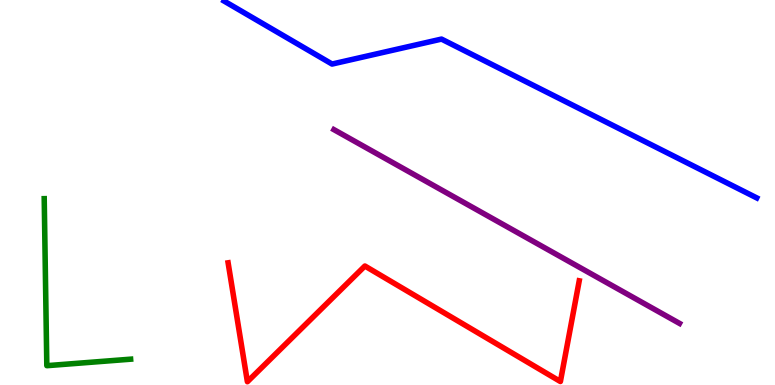[{'lines': ['blue', 'red'], 'intersections': []}, {'lines': ['green', 'red'], 'intersections': []}, {'lines': ['purple', 'red'], 'intersections': []}, {'lines': ['blue', 'green'], 'intersections': []}, {'lines': ['blue', 'purple'], 'intersections': []}, {'lines': ['green', 'purple'], 'intersections': []}]